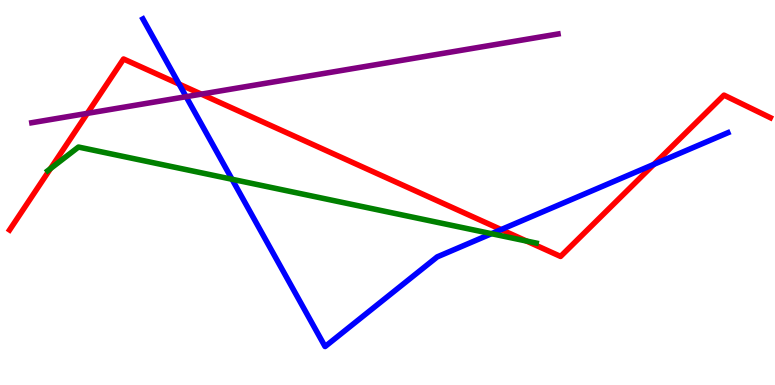[{'lines': ['blue', 'red'], 'intersections': [{'x': 2.31, 'y': 7.82}, {'x': 6.47, 'y': 4.04}, {'x': 8.44, 'y': 5.73}]}, {'lines': ['green', 'red'], 'intersections': [{'x': 0.651, 'y': 5.62}, {'x': 6.79, 'y': 3.74}]}, {'lines': ['purple', 'red'], 'intersections': [{'x': 1.13, 'y': 7.06}, {'x': 2.6, 'y': 7.55}]}, {'lines': ['blue', 'green'], 'intersections': [{'x': 2.99, 'y': 5.34}, {'x': 6.34, 'y': 3.93}]}, {'lines': ['blue', 'purple'], 'intersections': [{'x': 2.4, 'y': 7.49}]}, {'lines': ['green', 'purple'], 'intersections': []}]